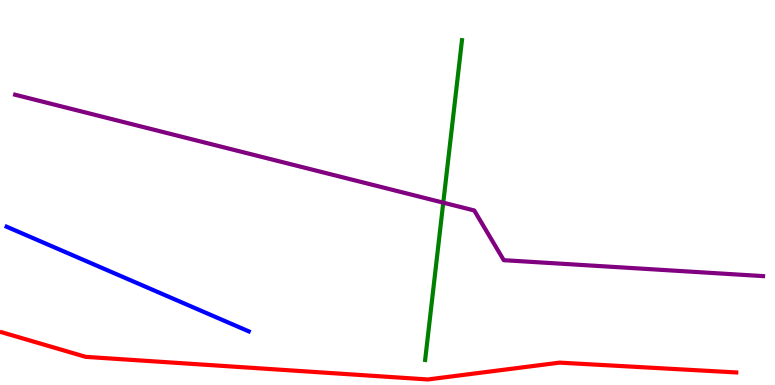[{'lines': ['blue', 'red'], 'intersections': []}, {'lines': ['green', 'red'], 'intersections': []}, {'lines': ['purple', 'red'], 'intersections': []}, {'lines': ['blue', 'green'], 'intersections': []}, {'lines': ['blue', 'purple'], 'intersections': []}, {'lines': ['green', 'purple'], 'intersections': [{'x': 5.72, 'y': 4.74}]}]